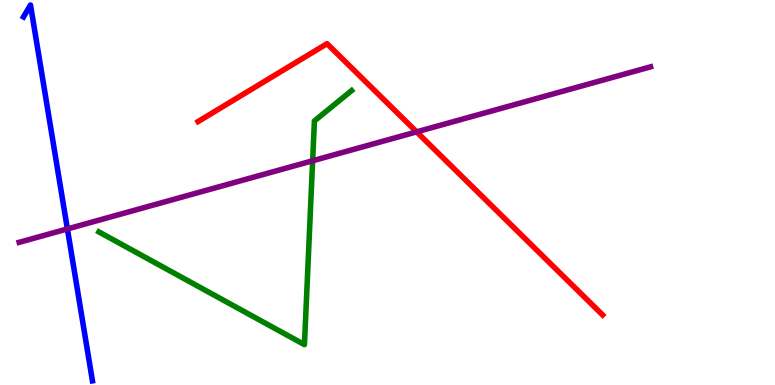[{'lines': ['blue', 'red'], 'intersections': []}, {'lines': ['green', 'red'], 'intersections': []}, {'lines': ['purple', 'red'], 'intersections': [{'x': 5.38, 'y': 6.57}]}, {'lines': ['blue', 'green'], 'intersections': []}, {'lines': ['blue', 'purple'], 'intersections': [{'x': 0.87, 'y': 4.05}]}, {'lines': ['green', 'purple'], 'intersections': [{'x': 4.03, 'y': 5.82}]}]